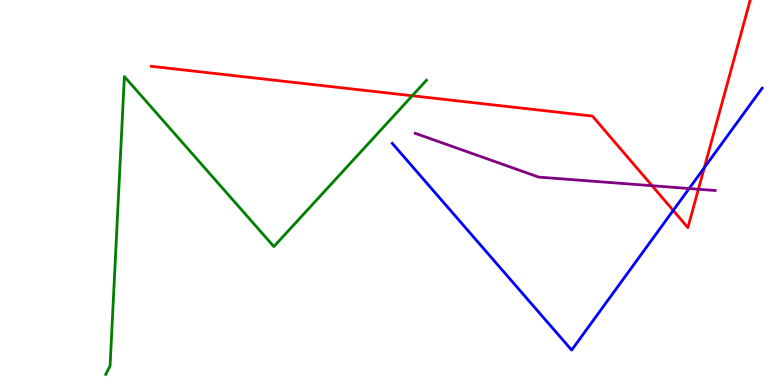[{'lines': ['blue', 'red'], 'intersections': [{'x': 8.69, 'y': 4.53}, {'x': 9.09, 'y': 5.64}]}, {'lines': ['green', 'red'], 'intersections': [{'x': 5.32, 'y': 7.51}]}, {'lines': ['purple', 'red'], 'intersections': [{'x': 8.41, 'y': 5.18}, {'x': 9.01, 'y': 5.08}]}, {'lines': ['blue', 'green'], 'intersections': []}, {'lines': ['blue', 'purple'], 'intersections': [{'x': 8.89, 'y': 5.1}]}, {'lines': ['green', 'purple'], 'intersections': []}]